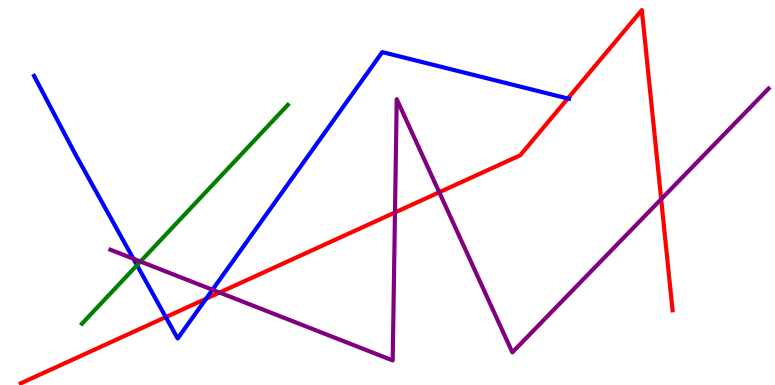[{'lines': ['blue', 'red'], 'intersections': [{'x': 2.14, 'y': 1.76}, {'x': 2.66, 'y': 2.24}, {'x': 7.33, 'y': 7.44}]}, {'lines': ['green', 'red'], 'intersections': []}, {'lines': ['purple', 'red'], 'intersections': [{'x': 2.83, 'y': 2.4}, {'x': 5.1, 'y': 4.48}, {'x': 5.67, 'y': 5.01}, {'x': 8.53, 'y': 4.83}]}, {'lines': ['blue', 'green'], 'intersections': [{'x': 1.77, 'y': 3.11}]}, {'lines': ['blue', 'purple'], 'intersections': [{'x': 1.72, 'y': 3.28}, {'x': 2.74, 'y': 2.47}]}, {'lines': ['green', 'purple'], 'intersections': [{'x': 1.81, 'y': 3.21}]}]